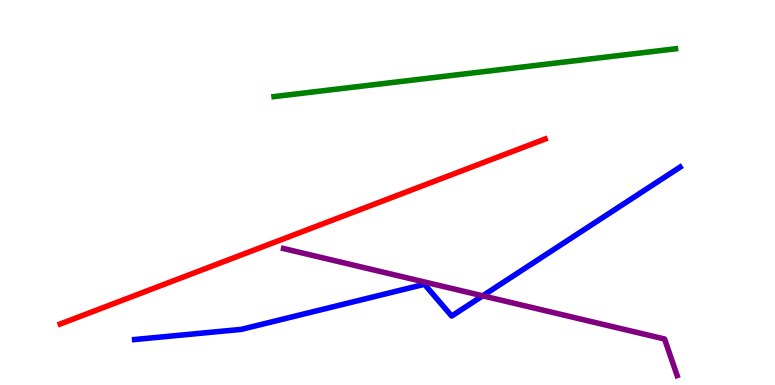[{'lines': ['blue', 'red'], 'intersections': []}, {'lines': ['green', 'red'], 'intersections': []}, {'lines': ['purple', 'red'], 'intersections': []}, {'lines': ['blue', 'green'], 'intersections': []}, {'lines': ['blue', 'purple'], 'intersections': [{'x': 6.23, 'y': 2.32}]}, {'lines': ['green', 'purple'], 'intersections': []}]